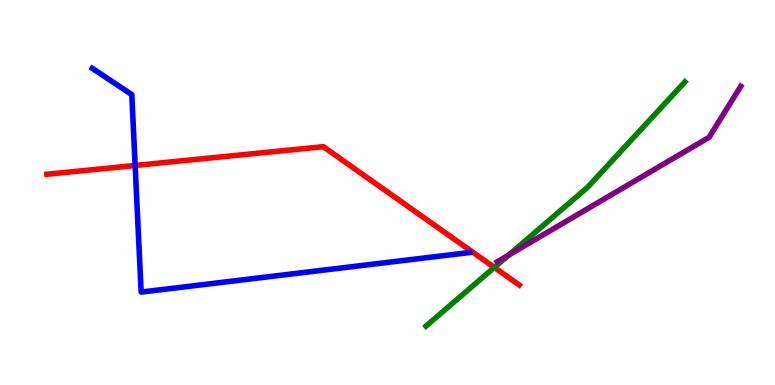[{'lines': ['blue', 'red'], 'intersections': [{'x': 1.74, 'y': 5.7}]}, {'lines': ['green', 'red'], 'intersections': [{'x': 6.38, 'y': 3.05}]}, {'lines': ['purple', 'red'], 'intersections': []}, {'lines': ['blue', 'green'], 'intersections': []}, {'lines': ['blue', 'purple'], 'intersections': []}, {'lines': ['green', 'purple'], 'intersections': [{'x': 6.56, 'y': 3.37}]}]